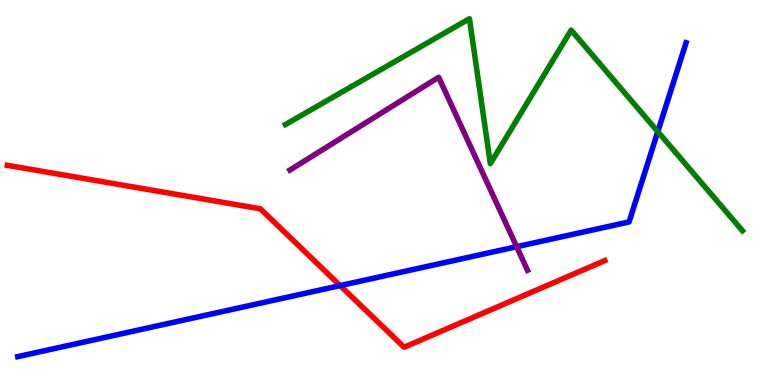[{'lines': ['blue', 'red'], 'intersections': [{'x': 4.39, 'y': 2.58}]}, {'lines': ['green', 'red'], 'intersections': []}, {'lines': ['purple', 'red'], 'intersections': []}, {'lines': ['blue', 'green'], 'intersections': [{'x': 8.49, 'y': 6.58}]}, {'lines': ['blue', 'purple'], 'intersections': [{'x': 6.67, 'y': 3.59}]}, {'lines': ['green', 'purple'], 'intersections': []}]